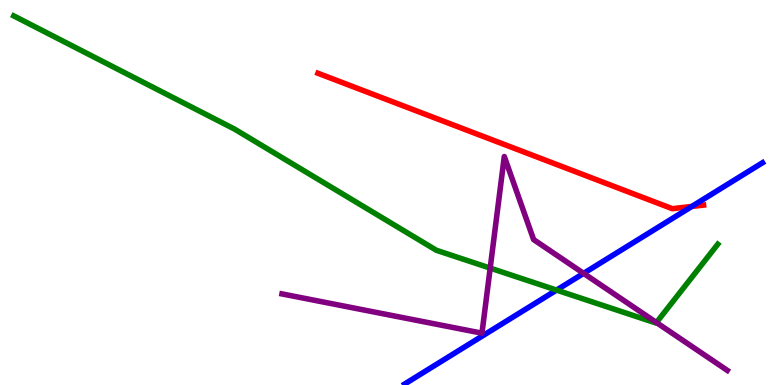[{'lines': ['blue', 'red'], 'intersections': [{'x': 8.93, 'y': 4.64}]}, {'lines': ['green', 'red'], 'intersections': []}, {'lines': ['purple', 'red'], 'intersections': []}, {'lines': ['blue', 'green'], 'intersections': [{'x': 7.18, 'y': 2.47}]}, {'lines': ['blue', 'purple'], 'intersections': [{'x': 7.53, 'y': 2.9}]}, {'lines': ['green', 'purple'], 'intersections': [{'x': 6.32, 'y': 3.04}, {'x': 8.47, 'y': 1.62}]}]